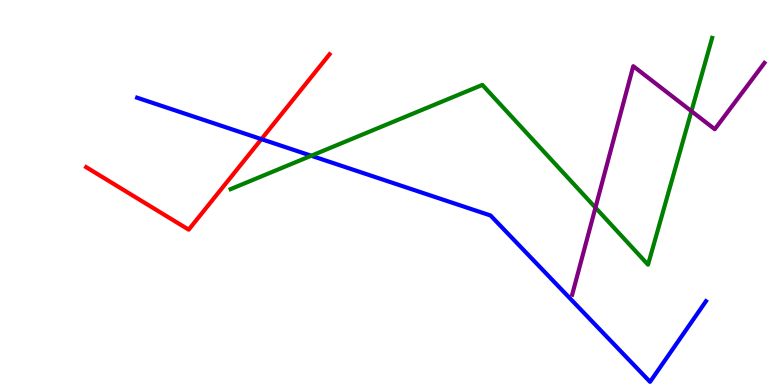[{'lines': ['blue', 'red'], 'intersections': [{'x': 3.37, 'y': 6.39}]}, {'lines': ['green', 'red'], 'intersections': []}, {'lines': ['purple', 'red'], 'intersections': []}, {'lines': ['blue', 'green'], 'intersections': [{'x': 4.02, 'y': 5.95}]}, {'lines': ['blue', 'purple'], 'intersections': []}, {'lines': ['green', 'purple'], 'intersections': [{'x': 7.68, 'y': 4.61}, {'x': 8.92, 'y': 7.11}]}]